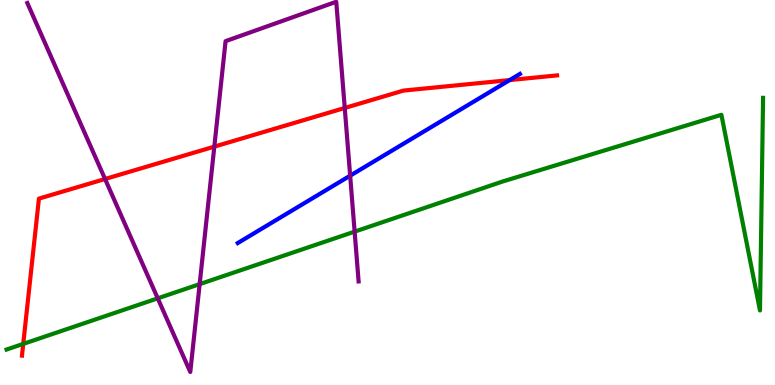[{'lines': ['blue', 'red'], 'intersections': [{'x': 6.58, 'y': 7.92}]}, {'lines': ['green', 'red'], 'intersections': [{'x': 0.3, 'y': 1.07}]}, {'lines': ['purple', 'red'], 'intersections': [{'x': 1.36, 'y': 5.35}, {'x': 2.77, 'y': 6.19}, {'x': 4.45, 'y': 7.2}]}, {'lines': ['blue', 'green'], 'intersections': []}, {'lines': ['blue', 'purple'], 'intersections': [{'x': 4.52, 'y': 5.44}]}, {'lines': ['green', 'purple'], 'intersections': [{'x': 2.04, 'y': 2.25}, {'x': 2.58, 'y': 2.62}, {'x': 4.58, 'y': 3.98}]}]